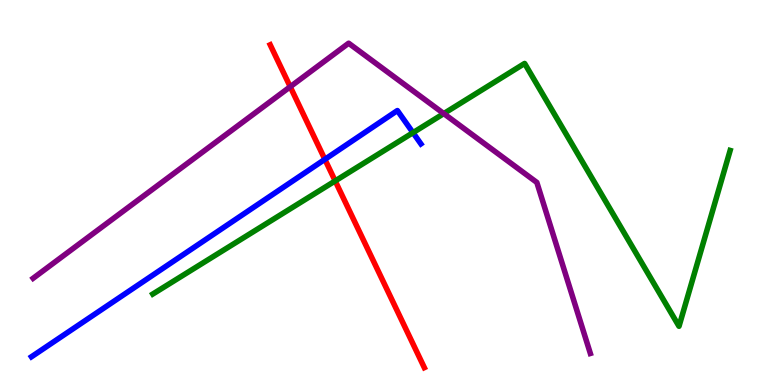[{'lines': ['blue', 'red'], 'intersections': [{'x': 4.19, 'y': 5.86}]}, {'lines': ['green', 'red'], 'intersections': [{'x': 4.32, 'y': 5.3}]}, {'lines': ['purple', 'red'], 'intersections': [{'x': 3.74, 'y': 7.75}]}, {'lines': ['blue', 'green'], 'intersections': [{'x': 5.33, 'y': 6.55}]}, {'lines': ['blue', 'purple'], 'intersections': []}, {'lines': ['green', 'purple'], 'intersections': [{'x': 5.73, 'y': 7.05}]}]